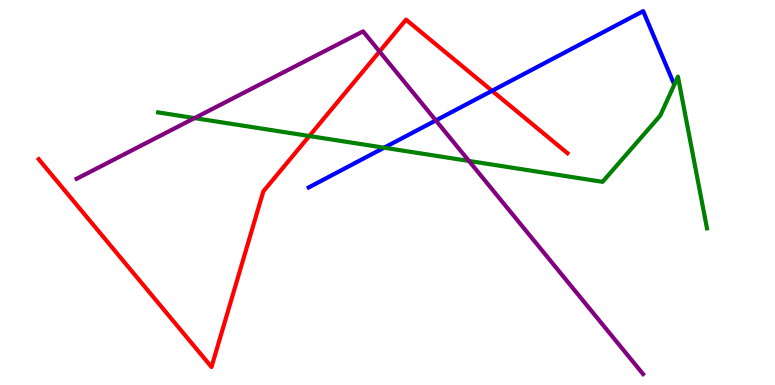[{'lines': ['blue', 'red'], 'intersections': [{'x': 6.35, 'y': 7.64}]}, {'lines': ['green', 'red'], 'intersections': [{'x': 3.99, 'y': 6.47}]}, {'lines': ['purple', 'red'], 'intersections': [{'x': 4.9, 'y': 8.66}]}, {'lines': ['blue', 'green'], 'intersections': [{'x': 4.96, 'y': 6.16}]}, {'lines': ['blue', 'purple'], 'intersections': [{'x': 5.62, 'y': 6.87}]}, {'lines': ['green', 'purple'], 'intersections': [{'x': 2.51, 'y': 6.93}, {'x': 6.05, 'y': 5.82}]}]